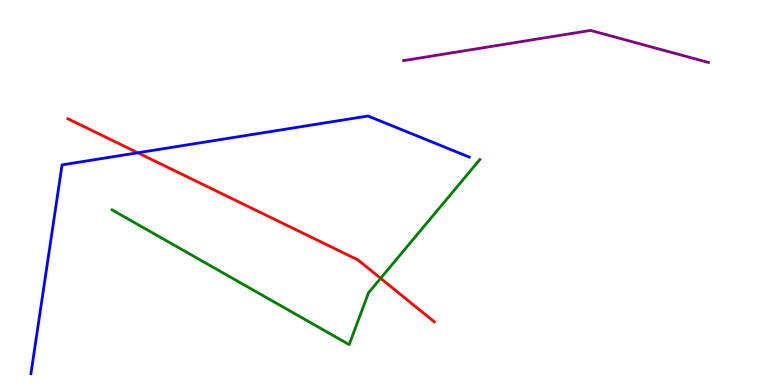[{'lines': ['blue', 'red'], 'intersections': [{'x': 1.78, 'y': 6.03}]}, {'lines': ['green', 'red'], 'intersections': [{'x': 4.91, 'y': 2.77}]}, {'lines': ['purple', 'red'], 'intersections': []}, {'lines': ['blue', 'green'], 'intersections': []}, {'lines': ['blue', 'purple'], 'intersections': []}, {'lines': ['green', 'purple'], 'intersections': []}]